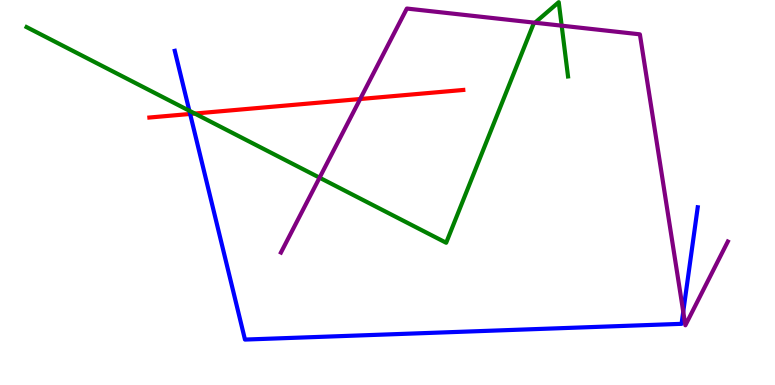[{'lines': ['blue', 'red'], 'intersections': [{'x': 2.45, 'y': 7.04}]}, {'lines': ['green', 'red'], 'intersections': [{'x': 2.51, 'y': 7.05}]}, {'lines': ['purple', 'red'], 'intersections': [{'x': 4.65, 'y': 7.43}]}, {'lines': ['blue', 'green'], 'intersections': [{'x': 2.44, 'y': 7.12}]}, {'lines': ['blue', 'purple'], 'intersections': [{'x': 8.82, 'y': 1.9}]}, {'lines': ['green', 'purple'], 'intersections': [{'x': 4.12, 'y': 5.38}, {'x': 6.9, 'y': 9.41}, {'x': 7.25, 'y': 9.33}]}]